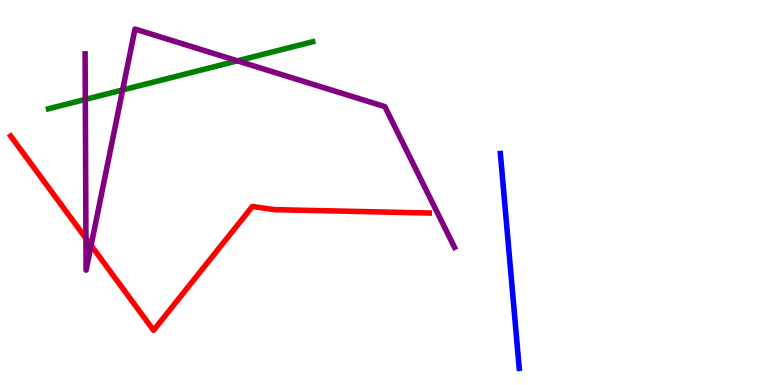[{'lines': ['blue', 'red'], 'intersections': []}, {'lines': ['green', 'red'], 'intersections': []}, {'lines': ['purple', 'red'], 'intersections': [{'x': 1.11, 'y': 3.81}, {'x': 1.18, 'y': 3.63}]}, {'lines': ['blue', 'green'], 'intersections': []}, {'lines': ['blue', 'purple'], 'intersections': []}, {'lines': ['green', 'purple'], 'intersections': [{'x': 1.1, 'y': 7.42}, {'x': 1.58, 'y': 7.66}, {'x': 3.06, 'y': 8.42}]}]